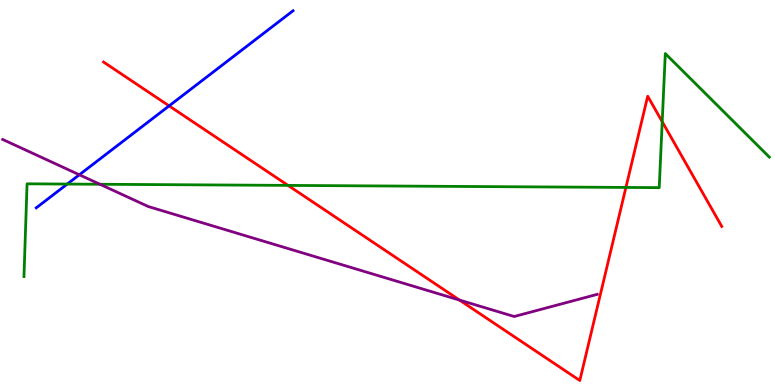[{'lines': ['blue', 'red'], 'intersections': [{'x': 2.18, 'y': 7.25}]}, {'lines': ['green', 'red'], 'intersections': [{'x': 3.72, 'y': 5.18}, {'x': 8.08, 'y': 5.13}, {'x': 8.54, 'y': 6.84}]}, {'lines': ['purple', 'red'], 'intersections': [{'x': 5.93, 'y': 2.21}]}, {'lines': ['blue', 'green'], 'intersections': [{'x': 0.868, 'y': 5.22}]}, {'lines': ['blue', 'purple'], 'intersections': [{'x': 1.02, 'y': 5.46}]}, {'lines': ['green', 'purple'], 'intersections': [{'x': 1.29, 'y': 5.21}]}]